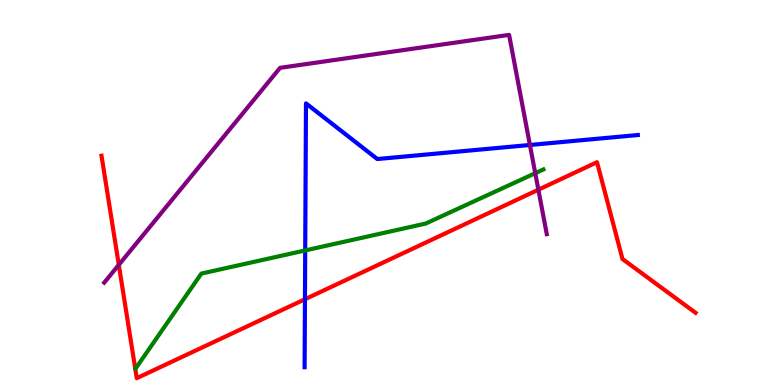[{'lines': ['blue', 'red'], 'intersections': [{'x': 3.93, 'y': 2.23}]}, {'lines': ['green', 'red'], 'intersections': []}, {'lines': ['purple', 'red'], 'intersections': [{'x': 1.53, 'y': 3.12}, {'x': 6.95, 'y': 5.07}]}, {'lines': ['blue', 'green'], 'intersections': [{'x': 3.94, 'y': 3.5}]}, {'lines': ['blue', 'purple'], 'intersections': [{'x': 6.84, 'y': 6.23}]}, {'lines': ['green', 'purple'], 'intersections': [{'x': 6.91, 'y': 5.5}]}]